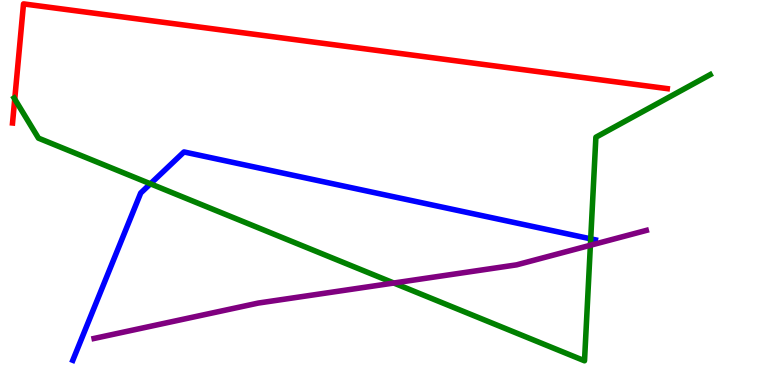[{'lines': ['blue', 'red'], 'intersections': []}, {'lines': ['green', 'red'], 'intersections': [{'x': 0.19, 'y': 7.43}]}, {'lines': ['purple', 'red'], 'intersections': []}, {'lines': ['blue', 'green'], 'intersections': [{'x': 1.94, 'y': 5.23}, {'x': 7.62, 'y': 3.8}]}, {'lines': ['blue', 'purple'], 'intersections': []}, {'lines': ['green', 'purple'], 'intersections': [{'x': 5.08, 'y': 2.65}, {'x': 7.62, 'y': 3.63}]}]